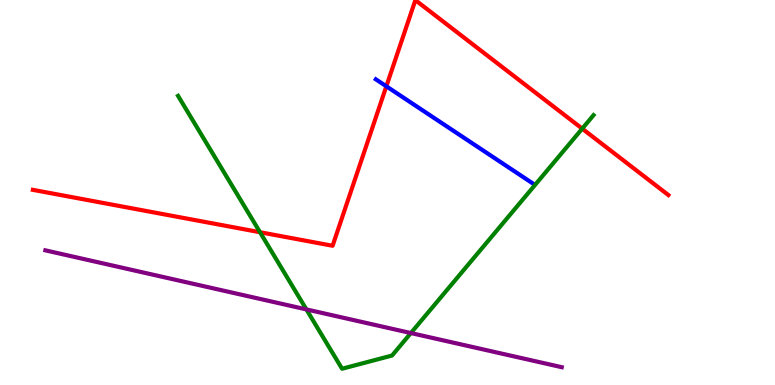[{'lines': ['blue', 'red'], 'intersections': [{'x': 4.99, 'y': 7.76}]}, {'lines': ['green', 'red'], 'intersections': [{'x': 3.35, 'y': 3.97}, {'x': 7.51, 'y': 6.66}]}, {'lines': ['purple', 'red'], 'intersections': []}, {'lines': ['blue', 'green'], 'intersections': []}, {'lines': ['blue', 'purple'], 'intersections': []}, {'lines': ['green', 'purple'], 'intersections': [{'x': 3.95, 'y': 1.96}, {'x': 5.3, 'y': 1.35}]}]